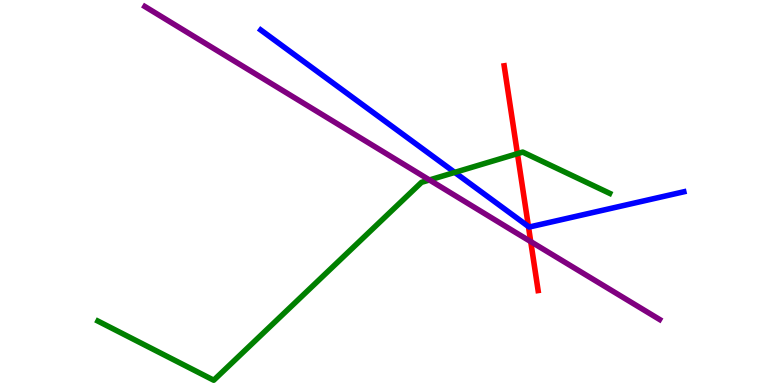[{'lines': ['blue', 'red'], 'intersections': [{'x': 6.82, 'y': 4.12}]}, {'lines': ['green', 'red'], 'intersections': [{'x': 6.68, 'y': 6.01}]}, {'lines': ['purple', 'red'], 'intersections': [{'x': 6.85, 'y': 3.72}]}, {'lines': ['blue', 'green'], 'intersections': [{'x': 5.87, 'y': 5.52}]}, {'lines': ['blue', 'purple'], 'intersections': []}, {'lines': ['green', 'purple'], 'intersections': [{'x': 5.54, 'y': 5.33}]}]